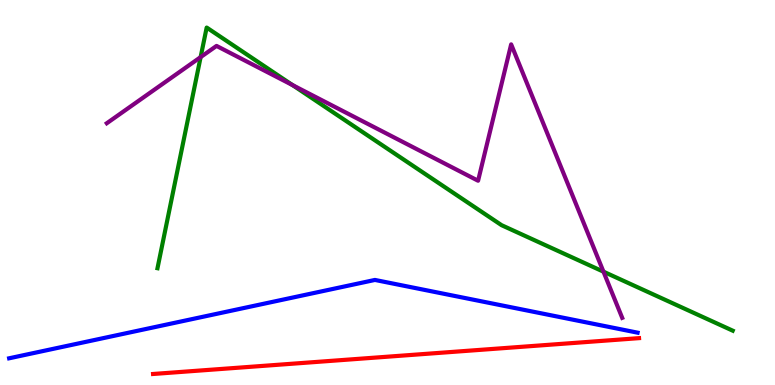[{'lines': ['blue', 'red'], 'intersections': []}, {'lines': ['green', 'red'], 'intersections': []}, {'lines': ['purple', 'red'], 'intersections': []}, {'lines': ['blue', 'green'], 'intersections': []}, {'lines': ['blue', 'purple'], 'intersections': []}, {'lines': ['green', 'purple'], 'intersections': [{'x': 2.59, 'y': 8.52}, {'x': 3.78, 'y': 7.79}, {'x': 7.79, 'y': 2.94}]}]